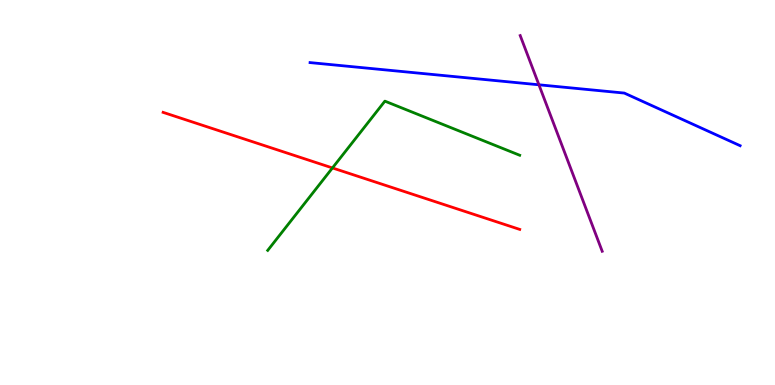[{'lines': ['blue', 'red'], 'intersections': []}, {'lines': ['green', 'red'], 'intersections': [{'x': 4.29, 'y': 5.64}]}, {'lines': ['purple', 'red'], 'intersections': []}, {'lines': ['blue', 'green'], 'intersections': []}, {'lines': ['blue', 'purple'], 'intersections': [{'x': 6.95, 'y': 7.8}]}, {'lines': ['green', 'purple'], 'intersections': []}]